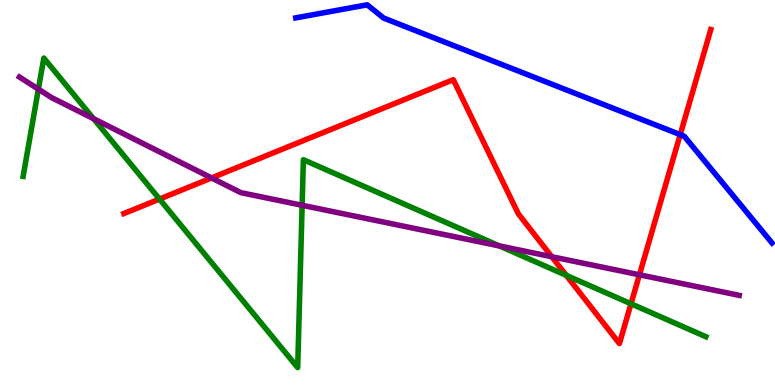[{'lines': ['blue', 'red'], 'intersections': [{'x': 8.78, 'y': 6.5}]}, {'lines': ['green', 'red'], 'intersections': [{'x': 2.06, 'y': 4.83}, {'x': 7.31, 'y': 2.85}, {'x': 8.14, 'y': 2.11}]}, {'lines': ['purple', 'red'], 'intersections': [{'x': 2.73, 'y': 5.38}, {'x': 7.12, 'y': 3.33}, {'x': 8.25, 'y': 2.86}]}, {'lines': ['blue', 'green'], 'intersections': []}, {'lines': ['blue', 'purple'], 'intersections': []}, {'lines': ['green', 'purple'], 'intersections': [{'x': 0.495, 'y': 7.68}, {'x': 1.21, 'y': 6.92}, {'x': 3.9, 'y': 4.67}, {'x': 6.44, 'y': 3.61}]}]